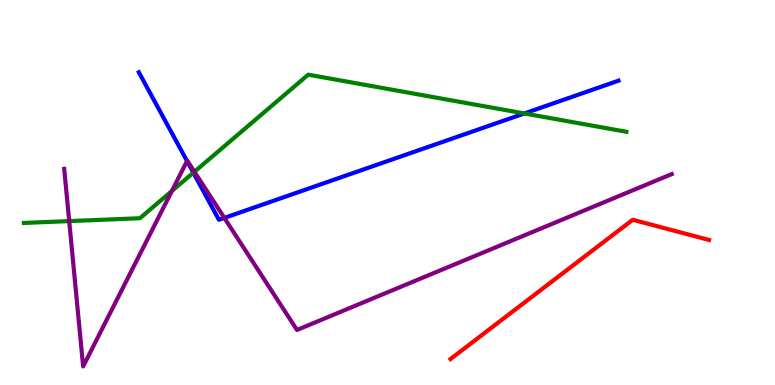[{'lines': ['blue', 'red'], 'intersections': []}, {'lines': ['green', 'red'], 'intersections': []}, {'lines': ['purple', 'red'], 'intersections': []}, {'lines': ['blue', 'green'], 'intersections': [{'x': 2.49, 'y': 5.52}, {'x': 6.77, 'y': 7.05}]}, {'lines': ['blue', 'purple'], 'intersections': [{'x': 2.41, 'y': 5.82}, {'x': 2.89, 'y': 4.34}]}, {'lines': ['green', 'purple'], 'intersections': [{'x': 0.893, 'y': 4.26}, {'x': 2.22, 'y': 5.04}, {'x': 2.51, 'y': 5.54}]}]